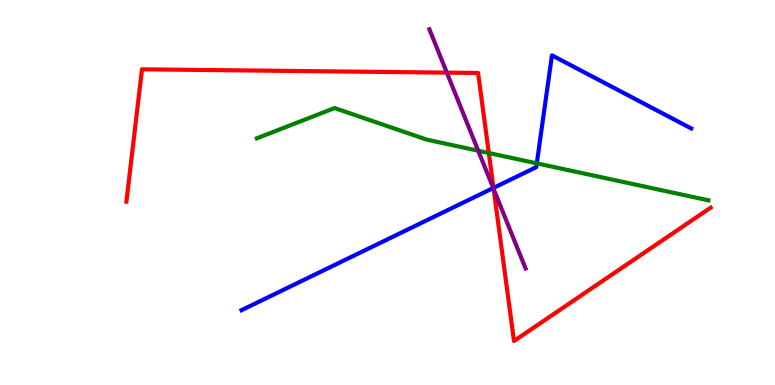[{'lines': ['blue', 'red'], 'intersections': [{'x': 6.37, 'y': 5.12}]}, {'lines': ['green', 'red'], 'intersections': [{'x': 6.31, 'y': 6.03}]}, {'lines': ['purple', 'red'], 'intersections': [{'x': 5.77, 'y': 8.11}, {'x': 6.37, 'y': 5.09}]}, {'lines': ['blue', 'green'], 'intersections': [{'x': 6.93, 'y': 5.76}]}, {'lines': ['blue', 'purple'], 'intersections': [{'x': 6.36, 'y': 5.12}]}, {'lines': ['green', 'purple'], 'intersections': [{'x': 6.17, 'y': 6.08}]}]